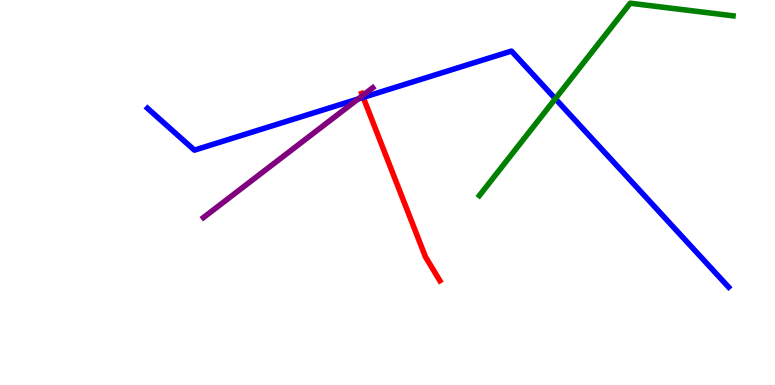[{'lines': ['blue', 'red'], 'intersections': [{'x': 4.69, 'y': 7.47}]}, {'lines': ['green', 'red'], 'intersections': []}, {'lines': ['purple', 'red'], 'intersections': [{'x': 4.68, 'y': 7.52}]}, {'lines': ['blue', 'green'], 'intersections': [{'x': 7.17, 'y': 7.44}]}, {'lines': ['blue', 'purple'], 'intersections': [{'x': 4.62, 'y': 7.43}]}, {'lines': ['green', 'purple'], 'intersections': []}]